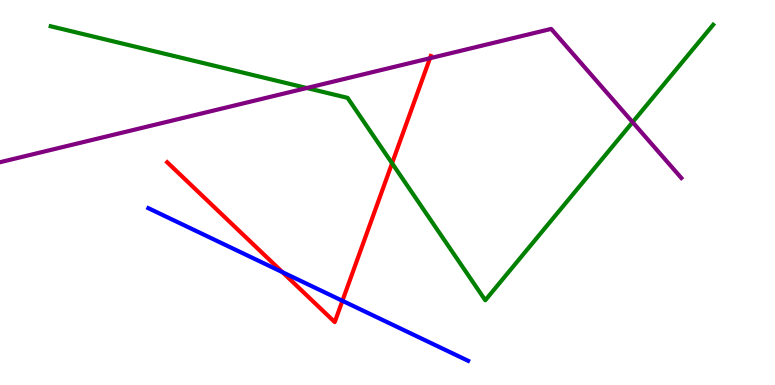[{'lines': ['blue', 'red'], 'intersections': [{'x': 3.64, 'y': 2.93}, {'x': 4.42, 'y': 2.19}]}, {'lines': ['green', 'red'], 'intersections': [{'x': 5.06, 'y': 5.76}]}, {'lines': ['purple', 'red'], 'intersections': [{'x': 5.55, 'y': 8.49}]}, {'lines': ['blue', 'green'], 'intersections': []}, {'lines': ['blue', 'purple'], 'intersections': []}, {'lines': ['green', 'purple'], 'intersections': [{'x': 3.96, 'y': 7.71}, {'x': 8.16, 'y': 6.83}]}]